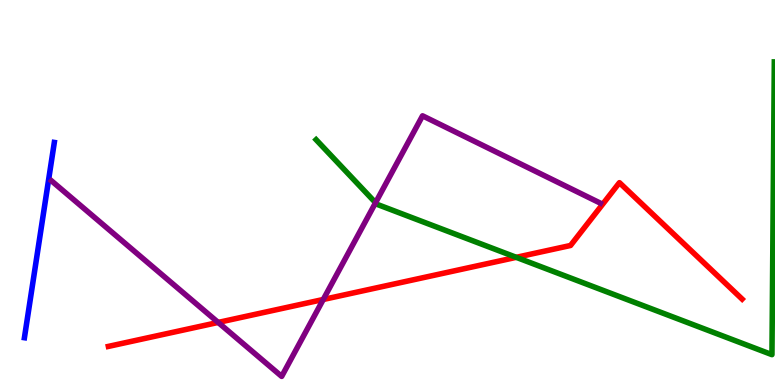[{'lines': ['blue', 'red'], 'intersections': []}, {'lines': ['green', 'red'], 'intersections': [{'x': 6.66, 'y': 3.32}]}, {'lines': ['purple', 'red'], 'intersections': [{'x': 2.81, 'y': 1.63}, {'x': 4.17, 'y': 2.22}]}, {'lines': ['blue', 'green'], 'intersections': []}, {'lines': ['blue', 'purple'], 'intersections': []}, {'lines': ['green', 'purple'], 'intersections': [{'x': 4.85, 'y': 4.73}]}]